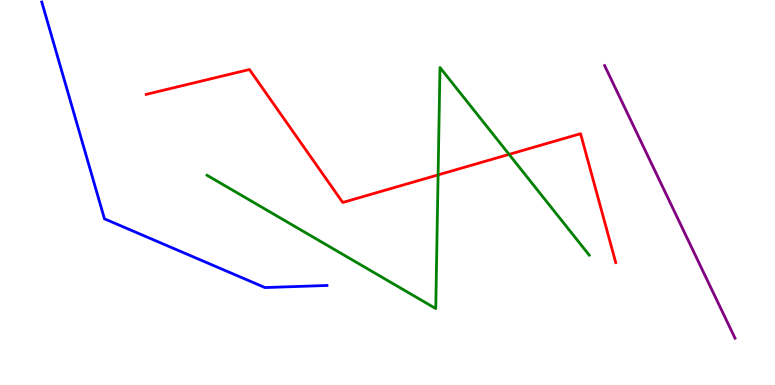[{'lines': ['blue', 'red'], 'intersections': []}, {'lines': ['green', 'red'], 'intersections': [{'x': 5.65, 'y': 5.46}, {'x': 6.57, 'y': 5.99}]}, {'lines': ['purple', 'red'], 'intersections': []}, {'lines': ['blue', 'green'], 'intersections': []}, {'lines': ['blue', 'purple'], 'intersections': []}, {'lines': ['green', 'purple'], 'intersections': []}]